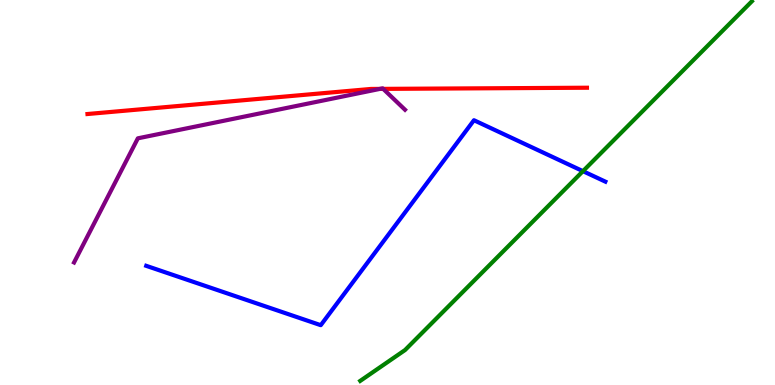[{'lines': ['blue', 'red'], 'intersections': []}, {'lines': ['green', 'red'], 'intersections': []}, {'lines': ['purple', 'red'], 'intersections': [{'x': 4.9, 'y': 7.69}, {'x': 4.94, 'y': 7.69}]}, {'lines': ['blue', 'green'], 'intersections': [{'x': 7.52, 'y': 5.55}]}, {'lines': ['blue', 'purple'], 'intersections': []}, {'lines': ['green', 'purple'], 'intersections': []}]